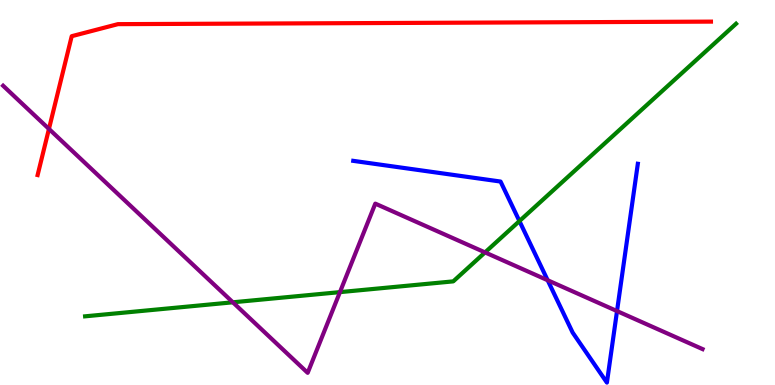[{'lines': ['blue', 'red'], 'intersections': []}, {'lines': ['green', 'red'], 'intersections': []}, {'lines': ['purple', 'red'], 'intersections': [{'x': 0.632, 'y': 6.65}]}, {'lines': ['blue', 'green'], 'intersections': [{'x': 6.7, 'y': 4.26}]}, {'lines': ['blue', 'purple'], 'intersections': [{'x': 7.07, 'y': 2.72}, {'x': 7.96, 'y': 1.92}]}, {'lines': ['green', 'purple'], 'intersections': [{'x': 3.0, 'y': 2.15}, {'x': 4.39, 'y': 2.41}, {'x': 6.26, 'y': 3.44}]}]